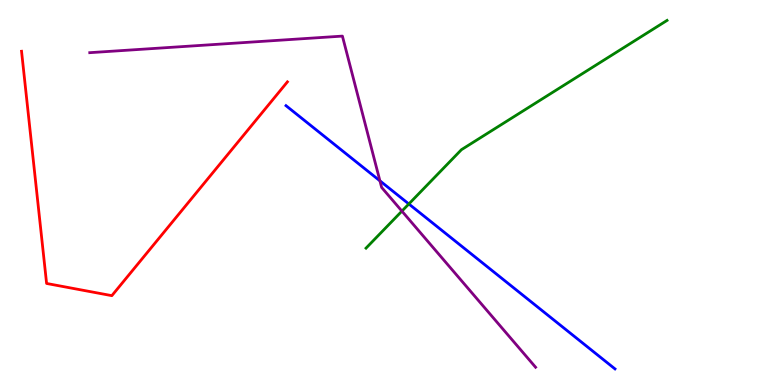[{'lines': ['blue', 'red'], 'intersections': []}, {'lines': ['green', 'red'], 'intersections': []}, {'lines': ['purple', 'red'], 'intersections': []}, {'lines': ['blue', 'green'], 'intersections': [{'x': 5.28, 'y': 4.7}]}, {'lines': ['blue', 'purple'], 'intersections': [{'x': 4.9, 'y': 5.3}]}, {'lines': ['green', 'purple'], 'intersections': [{'x': 5.19, 'y': 4.52}]}]